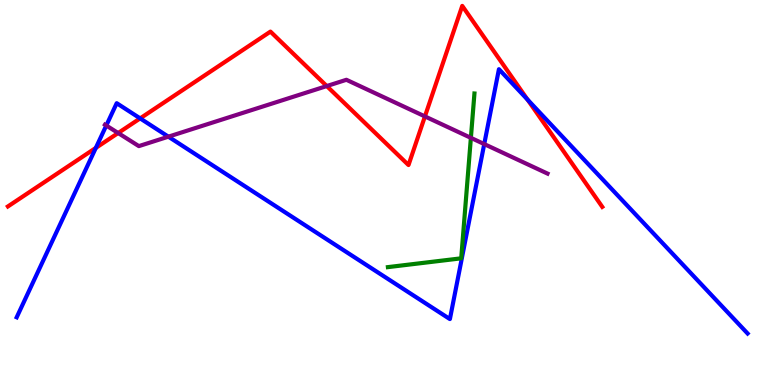[{'lines': ['blue', 'red'], 'intersections': [{'x': 1.24, 'y': 6.16}, {'x': 1.81, 'y': 6.93}, {'x': 6.81, 'y': 7.41}]}, {'lines': ['green', 'red'], 'intersections': []}, {'lines': ['purple', 'red'], 'intersections': [{'x': 1.52, 'y': 6.54}, {'x': 4.22, 'y': 7.76}, {'x': 5.48, 'y': 6.98}]}, {'lines': ['blue', 'green'], 'intersections': []}, {'lines': ['blue', 'purple'], 'intersections': [{'x': 1.37, 'y': 6.74}, {'x': 2.17, 'y': 6.45}, {'x': 6.25, 'y': 6.26}]}, {'lines': ['green', 'purple'], 'intersections': [{'x': 6.08, 'y': 6.42}]}]